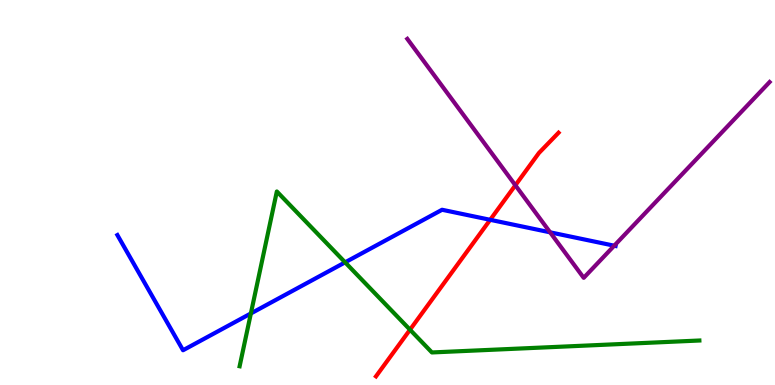[{'lines': ['blue', 'red'], 'intersections': [{'x': 6.32, 'y': 4.29}]}, {'lines': ['green', 'red'], 'intersections': [{'x': 5.29, 'y': 1.44}]}, {'lines': ['purple', 'red'], 'intersections': [{'x': 6.65, 'y': 5.19}]}, {'lines': ['blue', 'green'], 'intersections': [{'x': 3.24, 'y': 1.86}, {'x': 4.45, 'y': 3.19}]}, {'lines': ['blue', 'purple'], 'intersections': [{'x': 7.1, 'y': 3.97}, {'x': 7.93, 'y': 3.62}]}, {'lines': ['green', 'purple'], 'intersections': []}]